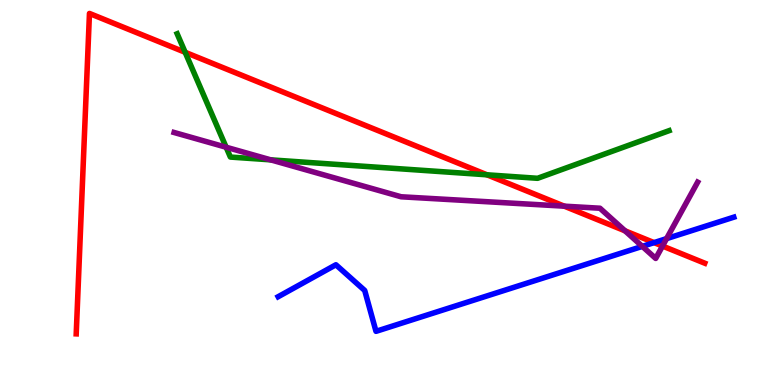[{'lines': ['blue', 'red'], 'intersections': [{'x': 8.44, 'y': 3.7}]}, {'lines': ['green', 'red'], 'intersections': [{'x': 2.39, 'y': 8.64}, {'x': 6.28, 'y': 5.46}]}, {'lines': ['purple', 'red'], 'intersections': [{'x': 7.28, 'y': 4.64}, {'x': 8.07, 'y': 4.0}, {'x': 8.55, 'y': 3.61}]}, {'lines': ['blue', 'green'], 'intersections': []}, {'lines': ['blue', 'purple'], 'intersections': [{'x': 8.29, 'y': 3.6}, {'x': 8.6, 'y': 3.8}]}, {'lines': ['green', 'purple'], 'intersections': [{'x': 2.92, 'y': 6.18}, {'x': 3.49, 'y': 5.85}]}]